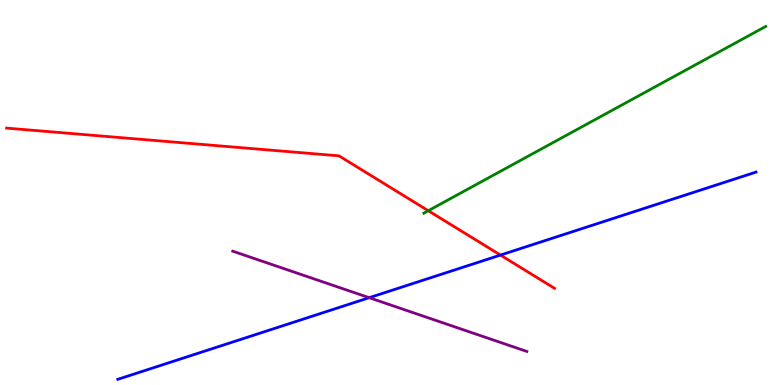[{'lines': ['blue', 'red'], 'intersections': [{'x': 6.46, 'y': 3.37}]}, {'lines': ['green', 'red'], 'intersections': [{'x': 5.53, 'y': 4.53}]}, {'lines': ['purple', 'red'], 'intersections': []}, {'lines': ['blue', 'green'], 'intersections': []}, {'lines': ['blue', 'purple'], 'intersections': [{'x': 4.76, 'y': 2.27}]}, {'lines': ['green', 'purple'], 'intersections': []}]